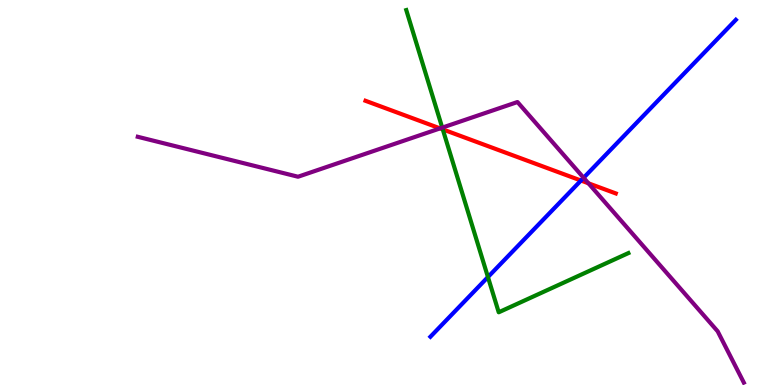[{'lines': ['blue', 'red'], 'intersections': [{'x': 7.5, 'y': 5.31}]}, {'lines': ['green', 'red'], 'intersections': [{'x': 5.71, 'y': 6.64}]}, {'lines': ['purple', 'red'], 'intersections': [{'x': 5.68, 'y': 6.67}, {'x': 7.59, 'y': 5.24}]}, {'lines': ['blue', 'green'], 'intersections': [{'x': 6.3, 'y': 2.8}]}, {'lines': ['blue', 'purple'], 'intersections': [{'x': 7.53, 'y': 5.38}]}, {'lines': ['green', 'purple'], 'intersections': [{'x': 5.71, 'y': 6.68}]}]